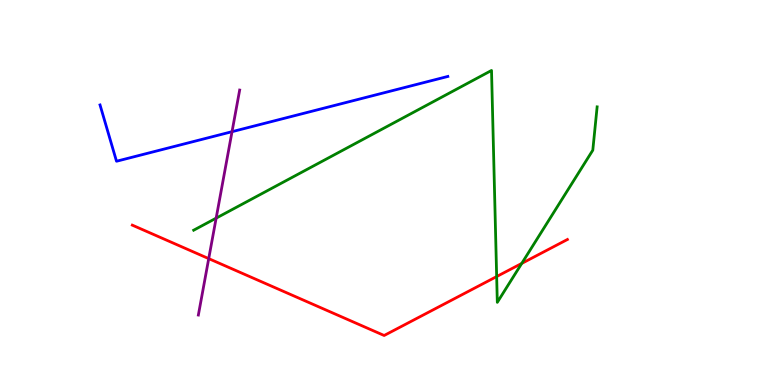[{'lines': ['blue', 'red'], 'intersections': []}, {'lines': ['green', 'red'], 'intersections': [{'x': 6.41, 'y': 2.82}, {'x': 6.73, 'y': 3.16}]}, {'lines': ['purple', 'red'], 'intersections': [{'x': 2.69, 'y': 3.28}]}, {'lines': ['blue', 'green'], 'intersections': []}, {'lines': ['blue', 'purple'], 'intersections': [{'x': 2.99, 'y': 6.58}]}, {'lines': ['green', 'purple'], 'intersections': [{'x': 2.79, 'y': 4.33}]}]